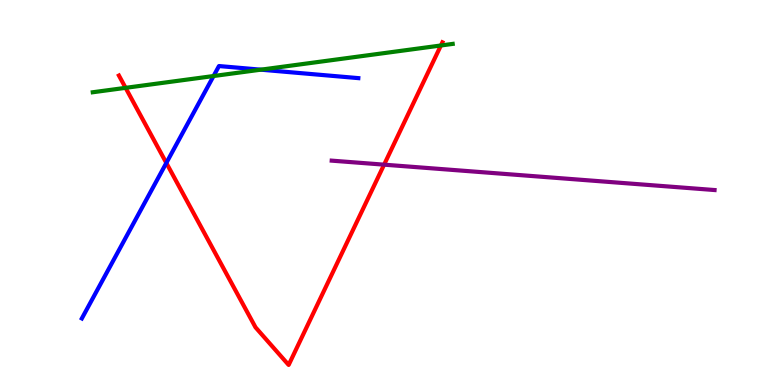[{'lines': ['blue', 'red'], 'intersections': [{'x': 2.15, 'y': 5.77}]}, {'lines': ['green', 'red'], 'intersections': [{'x': 1.62, 'y': 7.72}, {'x': 5.69, 'y': 8.82}]}, {'lines': ['purple', 'red'], 'intersections': [{'x': 4.96, 'y': 5.72}]}, {'lines': ['blue', 'green'], 'intersections': [{'x': 2.76, 'y': 8.03}, {'x': 3.37, 'y': 8.19}]}, {'lines': ['blue', 'purple'], 'intersections': []}, {'lines': ['green', 'purple'], 'intersections': []}]